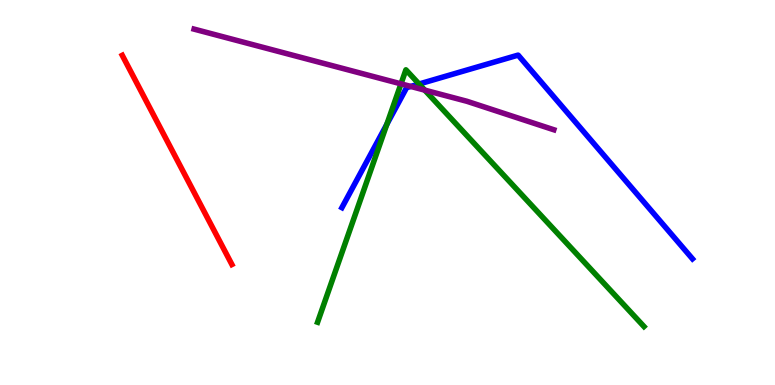[{'lines': ['blue', 'red'], 'intersections': []}, {'lines': ['green', 'red'], 'intersections': []}, {'lines': ['purple', 'red'], 'intersections': []}, {'lines': ['blue', 'green'], 'intersections': [{'x': 4.99, 'y': 6.77}, {'x': 5.41, 'y': 7.82}]}, {'lines': ['blue', 'purple'], 'intersections': [{'x': 5.3, 'y': 7.75}]}, {'lines': ['green', 'purple'], 'intersections': [{'x': 5.17, 'y': 7.82}, {'x': 5.48, 'y': 7.66}]}]